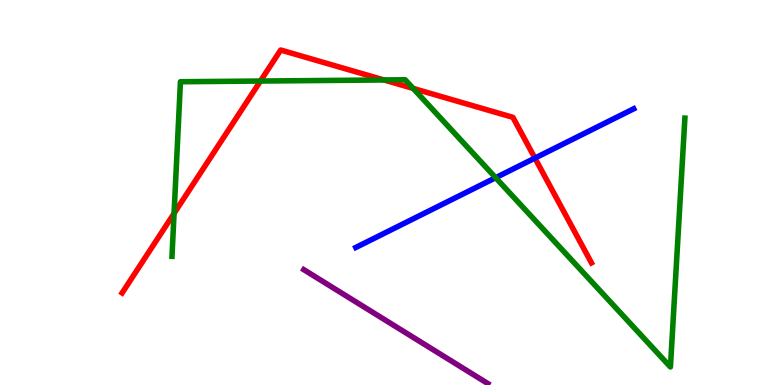[{'lines': ['blue', 'red'], 'intersections': [{'x': 6.9, 'y': 5.89}]}, {'lines': ['green', 'red'], 'intersections': [{'x': 2.25, 'y': 4.46}, {'x': 3.36, 'y': 7.89}, {'x': 4.95, 'y': 7.92}, {'x': 5.33, 'y': 7.7}]}, {'lines': ['purple', 'red'], 'intersections': []}, {'lines': ['blue', 'green'], 'intersections': [{'x': 6.4, 'y': 5.38}]}, {'lines': ['blue', 'purple'], 'intersections': []}, {'lines': ['green', 'purple'], 'intersections': []}]